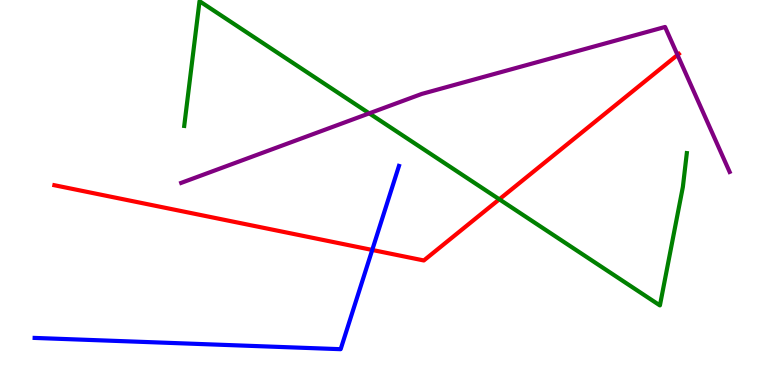[{'lines': ['blue', 'red'], 'intersections': [{'x': 4.8, 'y': 3.51}]}, {'lines': ['green', 'red'], 'intersections': [{'x': 6.44, 'y': 4.82}]}, {'lines': ['purple', 'red'], 'intersections': [{'x': 8.74, 'y': 8.57}]}, {'lines': ['blue', 'green'], 'intersections': []}, {'lines': ['blue', 'purple'], 'intersections': []}, {'lines': ['green', 'purple'], 'intersections': [{'x': 4.76, 'y': 7.06}]}]